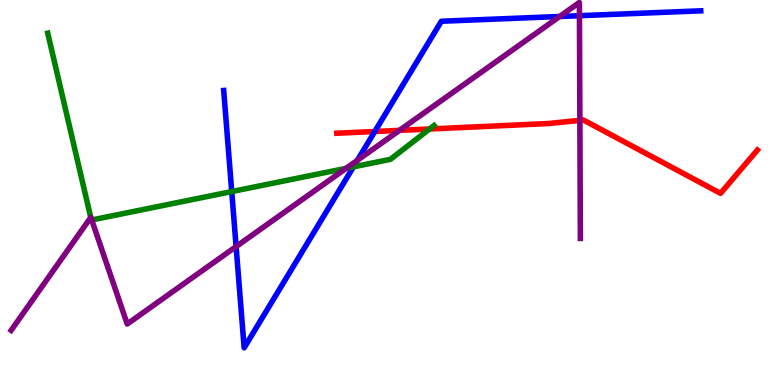[{'lines': ['blue', 'red'], 'intersections': [{'x': 4.84, 'y': 6.58}]}, {'lines': ['green', 'red'], 'intersections': [{'x': 5.54, 'y': 6.65}]}, {'lines': ['purple', 'red'], 'intersections': [{'x': 5.15, 'y': 6.61}, {'x': 7.48, 'y': 6.87}]}, {'lines': ['blue', 'green'], 'intersections': [{'x': 2.99, 'y': 5.02}, {'x': 4.56, 'y': 5.67}]}, {'lines': ['blue', 'purple'], 'intersections': [{'x': 3.05, 'y': 3.6}, {'x': 4.61, 'y': 5.84}, {'x': 7.22, 'y': 9.57}, {'x': 7.48, 'y': 9.59}]}, {'lines': ['green', 'purple'], 'intersections': [{'x': 1.17, 'y': 4.35}, {'x': 1.18, 'y': 4.29}, {'x': 4.47, 'y': 5.63}]}]